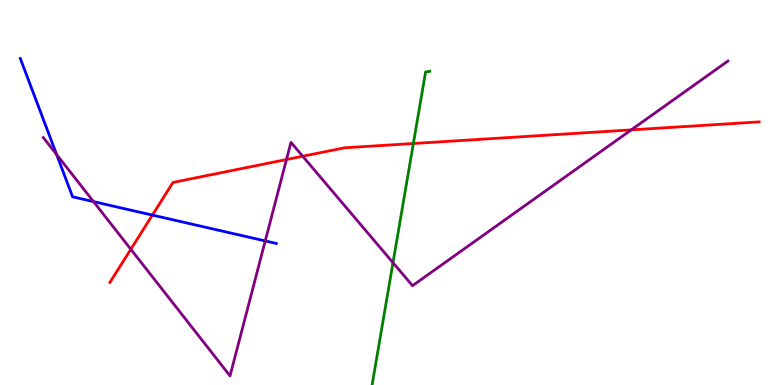[{'lines': ['blue', 'red'], 'intersections': [{'x': 1.97, 'y': 4.41}]}, {'lines': ['green', 'red'], 'intersections': [{'x': 5.33, 'y': 6.27}]}, {'lines': ['purple', 'red'], 'intersections': [{'x': 1.69, 'y': 3.53}, {'x': 3.7, 'y': 5.86}, {'x': 3.91, 'y': 5.94}, {'x': 8.15, 'y': 6.63}]}, {'lines': ['blue', 'green'], 'intersections': []}, {'lines': ['blue', 'purple'], 'intersections': [{'x': 0.73, 'y': 5.99}, {'x': 1.21, 'y': 4.76}, {'x': 3.42, 'y': 3.74}]}, {'lines': ['green', 'purple'], 'intersections': [{'x': 5.07, 'y': 3.18}]}]